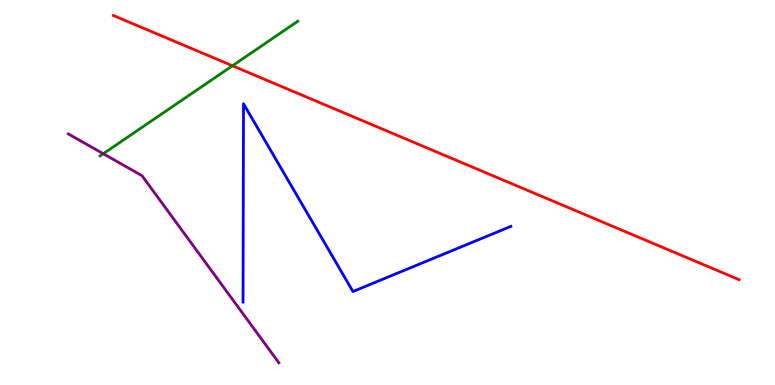[{'lines': ['blue', 'red'], 'intersections': []}, {'lines': ['green', 'red'], 'intersections': [{'x': 3.0, 'y': 8.29}]}, {'lines': ['purple', 'red'], 'intersections': []}, {'lines': ['blue', 'green'], 'intersections': []}, {'lines': ['blue', 'purple'], 'intersections': []}, {'lines': ['green', 'purple'], 'intersections': [{'x': 1.33, 'y': 6.01}]}]